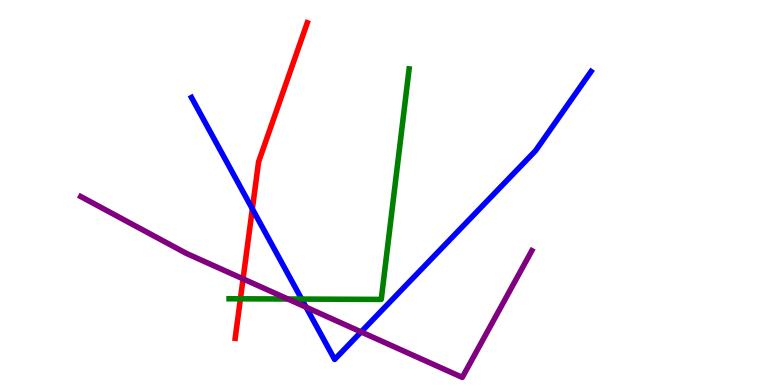[{'lines': ['blue', 'red'], 'intersections': [{'x': 3.26, 'y': 4.58}]}, {'lines': ['green', 'red'], 'intersections': [{'x': 3.1, 'y': 2.24}]}, {'lines': ['purple', 'red'], 'intersections': [{'x': 3.14, 'y': 2.76}]}, {'lines': ['blue', 'green'], 'intersections': [{'x': 3.89, 'y': 2.23}]}, {'lines': ['blue', 'purple'], 'intersections': [{'x': 3.95, 'y': 2.02}, {'x': 4.66, 'y': 1.38}]}, {'lines': ['green', 'purple'], 'intersections': [{'x': 3.71, 'y': 2.23}]}]